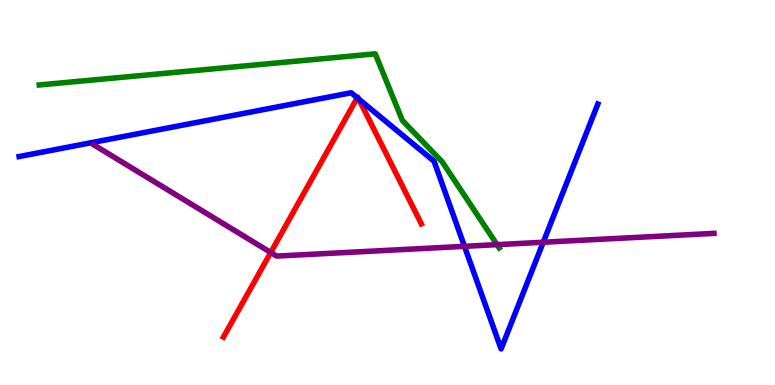[{'lines': ['blue', 'red'], 'intersections': [{'x': 4.61, 'y': 7.46}, {'x': 4.63, 'y': 7.43}]}, {'lines': ['green', 'red'], 'intersections': []}, {'lines': ['purple', 'red'], 'intersections': [{'x': 3.49, 'y': 3.44}]}, {'lines': ['blue', 'green'], 'intersections': []}, {'lines': ['blue', 'purple'], 'intersections': [{'x': 5.99, 'y': 3.6}, {'x': 7.01, 'y': 3.71}]}, {'lines': ['green', 'purple'], 'intersections': [{'x': 6.41, 'y': 3.65}]}]